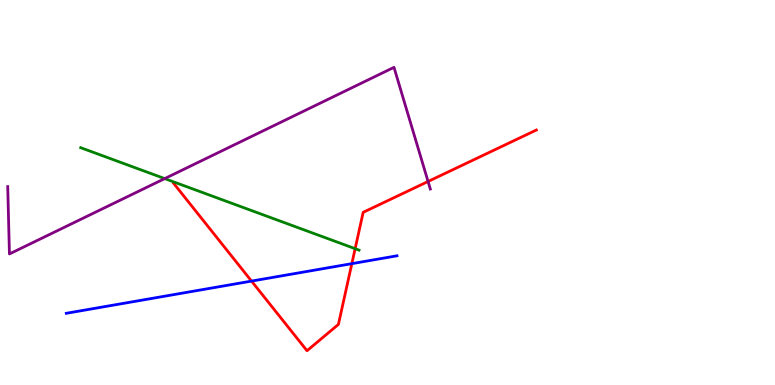[{'lines': ['blue', 'red'], 'intersections': [{'x': 3.25, 'y': 2.7}, {'x': 4.54, 'y': 3.15}]}, {'lines': ['green', 'red'], 'intersections': [{'x': 4.58, 'y': 3.54}]}, {'lines': ['purple', 'red'], 'intersections': [{'x': 5.52, 'y': 5.29}]}, {'lines': ['blue', 'green'], 'intersections': []}, {'lines': ['blue', 'purple'], 'intersections': []}, {'lines': ['green', 'purple'], 'intersections': [{'x': 2.13, 'y': 5.36}]}]